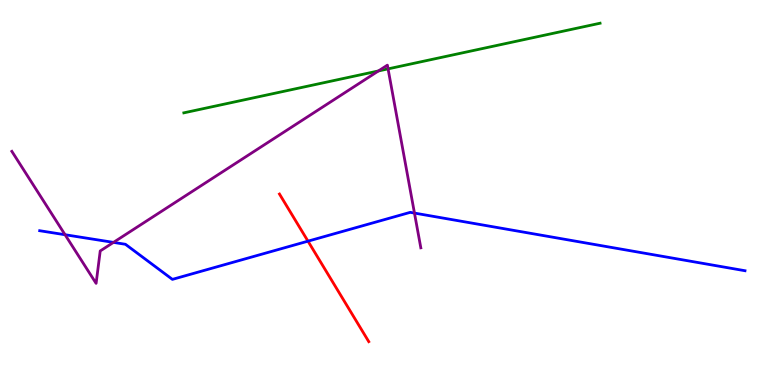[{'lines': ['blue', 'red'], 'intersections': [{'x': 3.97, 'y': 3.74}]}, {'lines': ['green', 'red'], 'intersections': []}, {'lines': ['purple', 'red'], 'intersections': []}, {'lines': ['blue', 'green'], 'intersections': []}, {'lines': ['blue', 'purple'], 'intersections': [{'x': 0.839, 'y': 3.9}, {'x': 1.46, 'y': 3.7}, {'x': 5.35, 'y': 4.47}]}, {'lines': ['green', 'purple'], 'intersections': [{'x': 4.88, 'y': 8.16}, {'x': 5.01, 'y': 8.21}]}]